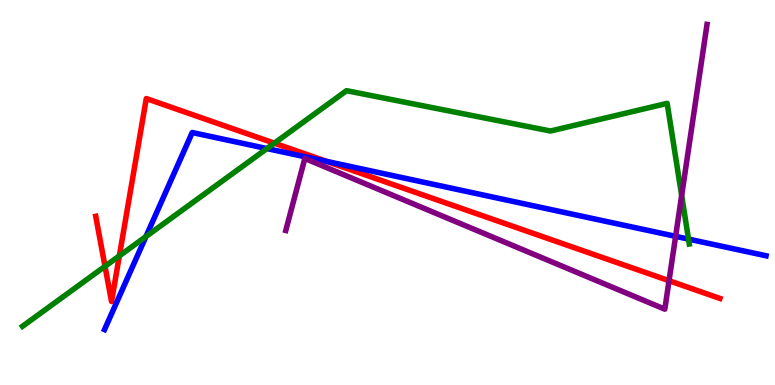[{'lines': ['blue', 'red'], 'intersections': [{'x': 4.22, 'y': 5.81}]}, {'lines': ['green', 'red'], 'intersections': [{'x': 1.35, 'y': 3.08}, {'x': 1.54, 'y': 3.35}, {'x': 3.54, 'y': 6.28}]}, {'lines': ['purple', 'red'], 'intersections': [{'x': 8.63, 'y': 2.71}]}, {'lines': ['blue', 'green'], 'intersections': [{'x': 1.88, 'y': 3.86}, {'x': 3.44, 'y': 6.14}, {'x': 8.88, 'y': 3.79}]}, {'lines': ['blue', 'purple'], 'intersections': [{'x': 8.72, 'y': 3.86}]}, {'lines': ['green', 'purple'], 'intersections': [{'x': 8.8, 'y': 4.92}]}]